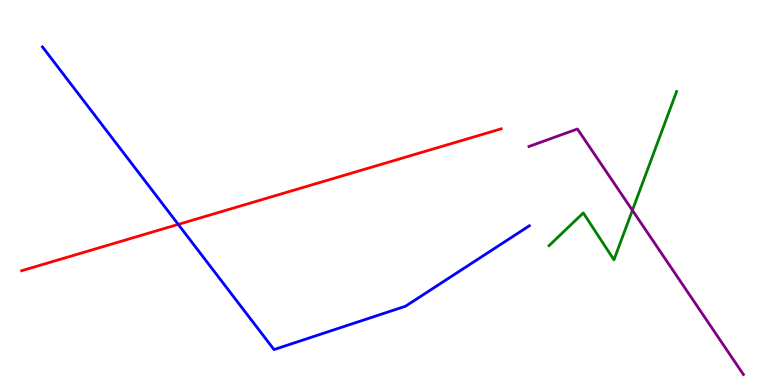[{'lines': ['blue', 'red'], 'intersections': [{'x': 2.3, 'y': 4.17}]}, {'lines': ['green', 'red'], 'intersections': []}, {'lines': ['purple', 'red'], 'intersections': []}, {'lines': ['blue', 'green'], 'intersections': []}, {'lines': ['blue', 'purple'], 'intersections': []}, {'lines': ['green', 'purple'], 'intersections': [{'x': 8.16, 'y': 4.54}]}]